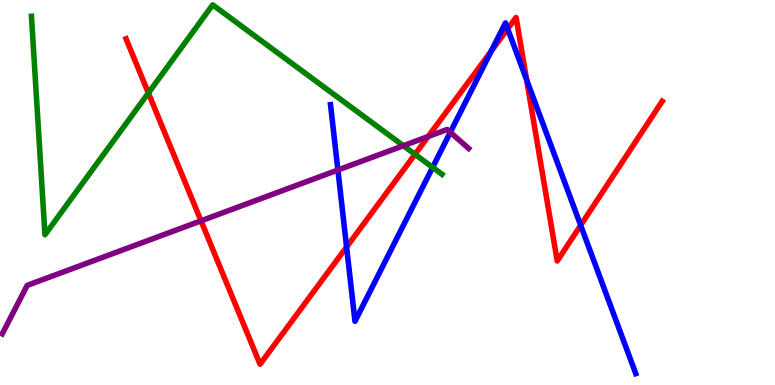[{'lines': ['blue', 'red'], 'intersections': [{'x': 4.47, 'y': 3.58}, {'x': 6.34, 'y': 8.67}, {'x': 6.55, 'y': 9.25}, {'x': 6.8, 'y': 7.93}, {'x': 7.49, 'y': 4.15}]}, {'lines': ['green', 'red'], 'intersections': [{'x': 1.91, 'y': 7.58}, {'x': 5.35, 'y': 5.99}]}, {'lines': ['purple', 'red'], 'intersections': [{'x': 2.59, 'y': 4.26}, {'x': 5.52, 'y': 6.45}]}, {'lines': ['blue', 'green'], 'intersections': [{'x': 5.58, 'y': 5.65}]}, {'lines': ['blue', 'purple'], 'intersections': [{'x': 4.36, 'y': 5.58}, {'x': 5.81, 'y': 6.56}]}, {'lines': ['green', 'purple'], 'intersections': [{'x': 5.2, 'y': 6.22}]}]